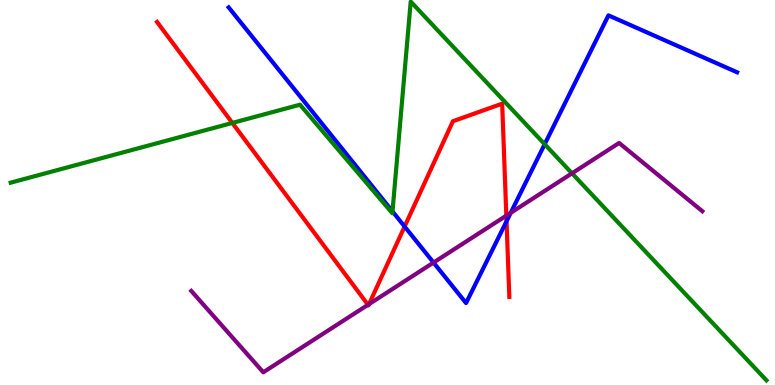[{'lines': ['blue', 'red'], 'intersections': [{'x': 5.22, 'y': 4.12}, {'x': 6.54, 'y': 4.25}]}, {'lines': ['green', 'red'], 'intersections': [{'x': 3.0, 'y': 6.81}]}, {'lines': ['purple', 'red'], 'intersections': [{'x': 4.75, 'y': 2.08}, {'x': 4.76, 'y': 2.1}, {'x': 6.53, 'y': 4.4}]}, {'lines': ['blue', 'green'], 'intersections': [{'x': 5.06, 'y': 4.51}, {'x': 7.03, 'y': 6.25}]}, {'lines': ['blue', 'purple'], 'intersections': [{'x': 5.59, 'y': 3.18}, {'x': 6.59, 'y': 4.47}]}, {'lines': ['green', 'purple'], 'intersections': [{'x': 7.38, 'y': 5.5}]}]